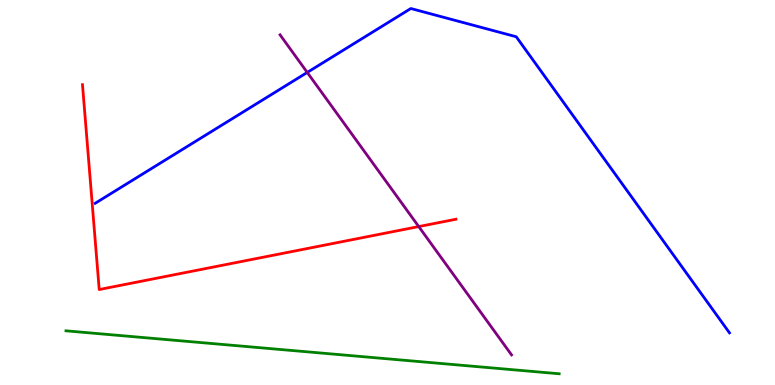[{'lines': ['blue', 'red'], 'intersections': []}, {'lines': ['green', 'red'], 'intersections': []}, {'lines': ['purple', 'red'], 'intersections': [{'x': 5.4, 'y': 4.12}]}, {'lines': ['blue', 'green'], 'intersections': []}, {'lines': ['blue', 'purple'], 'intersections': [{'x': 3.96, 'y': 8.12}]}, {'lines': ['green', 'purple'], 'intersections': []}]